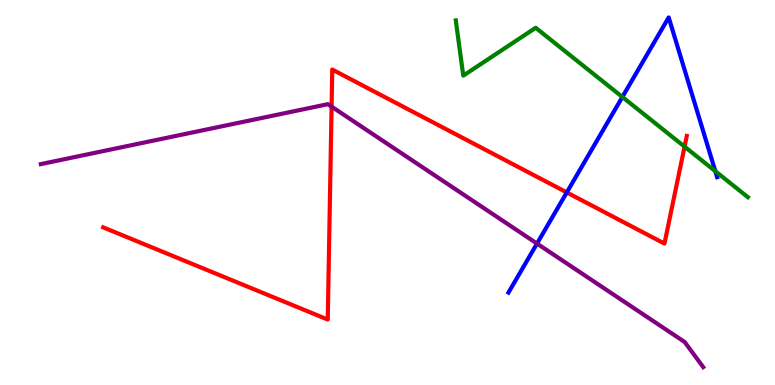[{'lines': ['blue', 'red'], 'intersections': [{'x': 7.31, 'y': 5.0}]}, {'lines': ['green', 'red'], 'intersections': [{'x': 8.83, 'y': 6.19}]}, {'lines': ['purple', 'red'], 'intersections': [{'x': 4.28, 'y': 7.23}]}, {'lines': ['blue', 'green'], 'intersections': [{'x': 8.03, 'y': 7.48}, {'x': 9.23, 'y': 5.55}]}, {'lines': ['blue', 'purple'], 'intersections': [{'x': 6.93, 'y': 3.67}]}, {'lines': ['green', 'purple'], 'intersections': []}]